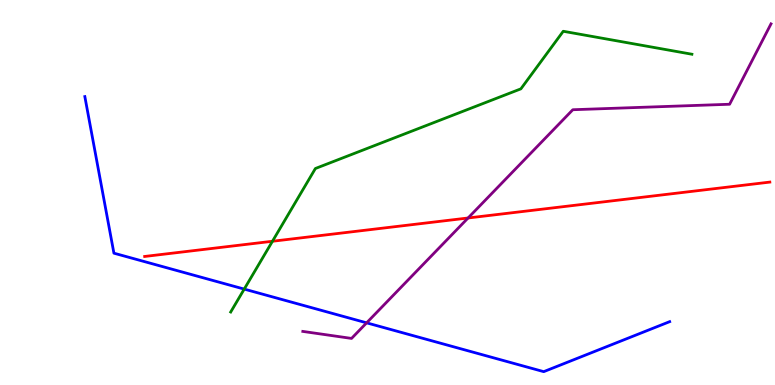[{'lines': ['blue', 'red'], 'intersections': []}, {'lines': ['green', 'red'], 'intersections': [{'x': 3.52, 'y': 3.73}]}, {'lines': ['purple', 'red'], 'intersections': [{'x': 6.04, 'y': 4.34}]}, {'lines': ['blue', 'green'], 'intersections': [{'x': 3.15, 'y': 2.49}]}, {'lines': ['blue', 'purple'], 'intersections': [{'x': 4.73, 'y': 1.61}]}, {'lines': ['green', 'purple'], 'intersections': []}]